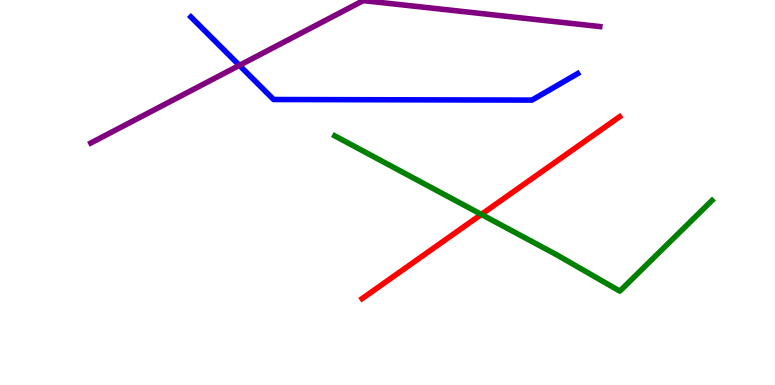[{'lines': ['blue', 'red'], 'intersections': []}, {'lines': ['green', 'red'], 'intersections': [{'x': 6.21, 'y': 4.43}]}, {'lines': ['purple', 'red'], 'intersections': []}, {'lines': ['blue', 'green'], 'intersections': []}, {'lines': ['blue', 'purple'], 'intersections': [{'x': 3.09, 'y': 8.3}]}, {'lines': ['green', 'purple'], 'intersections': []}]